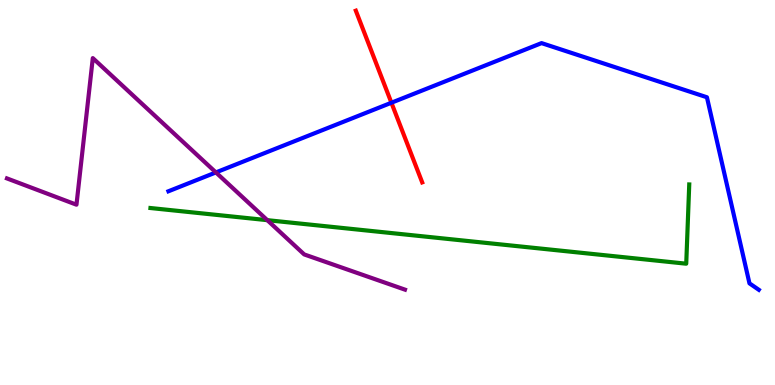[{'lines': ['blue', 'red'], 'intersections': [{'x': 5.05, 'y': 7.33}]}, {'lines': ['green', 'red'], 'intersections': []}, {'lines': ['purple', 'red'], 'intersections': []}, {'lines': ['blue', 'green'], 'intersections': []}, {'lines': ['blue', 'purple'], 'intersections': [{'x': 2.79, 'y': 5.52}]}, {'lines': ['green', 'purple'], 'intersections': [{'x': 3.45, 'y': 4.28}]}]